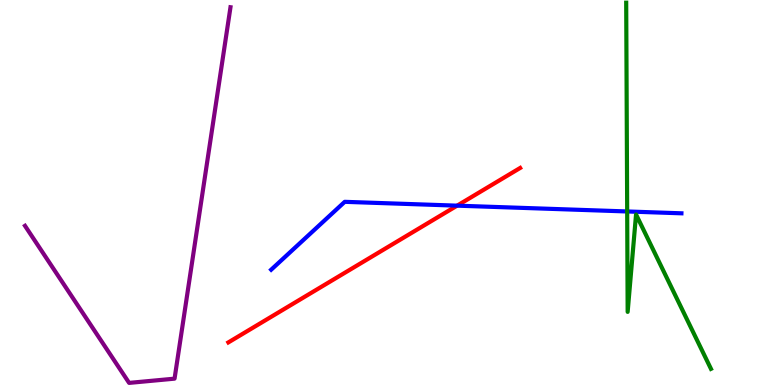[{'lines': ['blue', 'red'], 'intersections': [{'x': 5.9, 'y': 4.66}]}, {'lines': ['green', 'red'], 'intersections': []}, {'lines': ['purple', 'red'], 'intersections': []}, {'lines': ['blue', 'green'], 'intersections': [{'x': 8.09, 'y': 4.51}]}, {'lines': ['blue', 'purple'], 'intersections': []}, {'lines': ['green', 'purple'], 'intersections': []}]